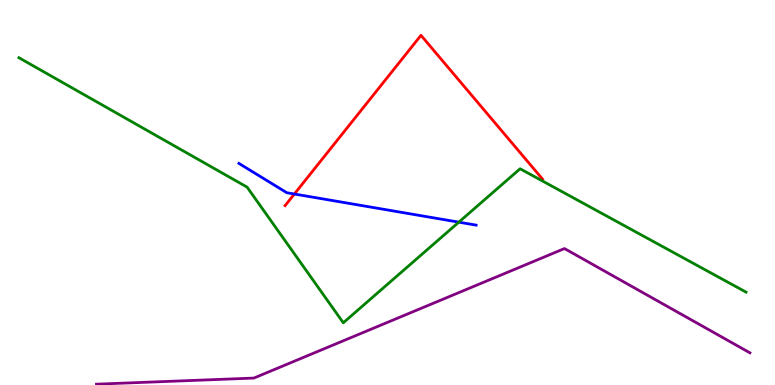[{'lines': ['blue', 'red'], 'intersections': [{'x': 3.8, 'y': 4.96}]}, {'lines': ['green', 'red'], 'intersections': []}, {'lines': ['purple', 'red'], 'intersections': []}, {'lines': ['blue', 'green'], 'intersections': [{'x': 5.92, 'y': 4.23}]}, {'lines': ['blue', 'purple'], 'intersections': []}, {'lines': ['green', 'purple'], 'intersections': []}]